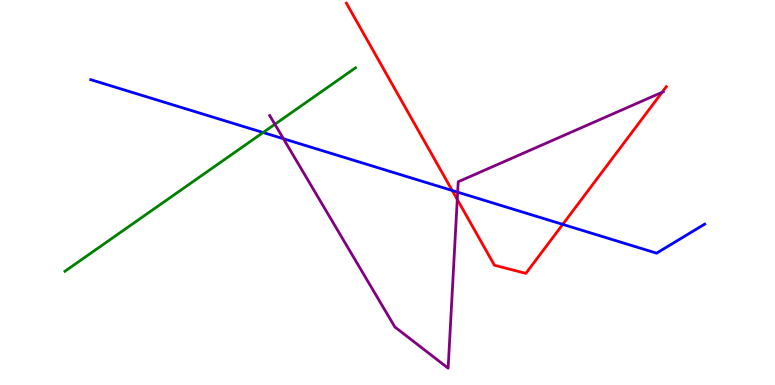[{'lines': ['blue', 'red'], 'intersections': [{'x': 5.83, 'y': 5.05}, {'x': 7.26, 'y': 4.17}]}, {'lines': ['green', 'red'], 'intersections': []}, {'lines': ['purple', 'red'], 'intersections': [{'x': 5.9, 'y': 4.82}, {'x': 8.54, 'y': 7.6}]}, {'lines': ['blue', 'green'], 'intersections': [{'x': 3.4, 'y': 6.56}]}, {'lines': ['blue', 'purple'], 'intersections': [{'x': 3.66, 'y': 6.4}, {'x': 5.91, 'y': 5.01}]}, {'lines': ['green', 'purple'], 'intersections': [{'x': 3.55, 'y': 6.77}]}]